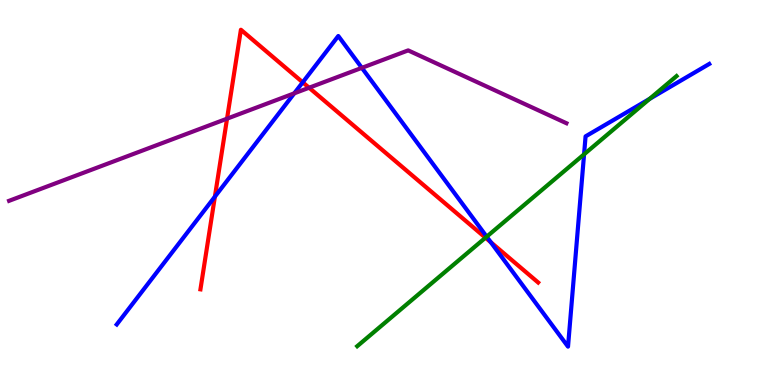[{'lines': ['blue', 'red'], 'intersections': [{'x': 2.77, 'y': 4.89}, {'x': 3.91, 'y': 7.86}, {'x': 6.33, 'y': 3.71}]}, {'lines': ['green', 'red'], 'intersections': [{'x': 6.26, 'y': 3.83}]}, {'lines': ['purple', 'red'], 'intersections': [{'x': 2.93, 'y': 6.92}, {'x': 3.99, 'y': 7.72}]}, {'lines': ['blue', 'green'], 'intersections': [{'x': 6.28, 'y': 3.85}, {'x': 7.54, 'y': 5.99}, {'x': 8.38, 'y': 7.43}]}, {'lines': ['blue', 'purple'], 'intersections': [{'x': 3.8, 'y': 7.58}, {'x': 4.67, 'y': 8.24}]}, {'lines': ['green', 'purple'], 'intersections': []}]